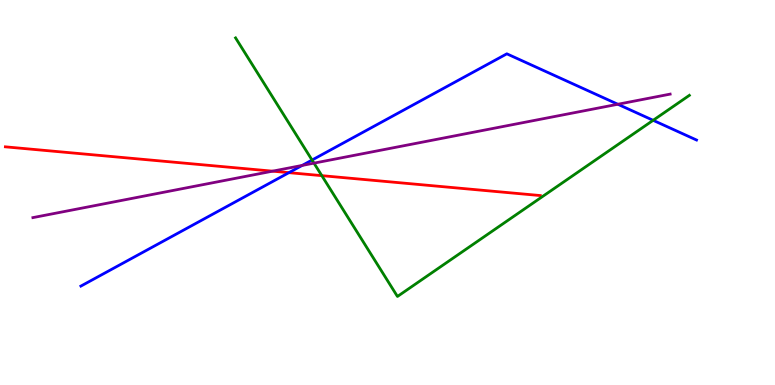[{'lines': ['blue', 'red'], 'intersections': [{'x': 3.73, 'y': 5.52}]}, {'lines': ['green', 'red'], 'intersections': [{'x': 4.15, 'y': 5.44}]}, {'lines': ['purple', 'red'], 'intersections': [{'x': 3.52, 'y': 5.55}]}, {'lines': ['blue', 'green'], 'intersections': [{'x': 4.03, 'y': 5.84}, {'x': 8.43, 'y': 6.88}]}, {'lines': ['blue', 'purple'], 'intersections': [{'x': 3.9, 'y': 5.7}, {'x': 7.97, 'y': 7.29}]}, {'lines': ['green', 'purple'], 'intersections': [{'x': 4.05, 'y': 5.76}]}]